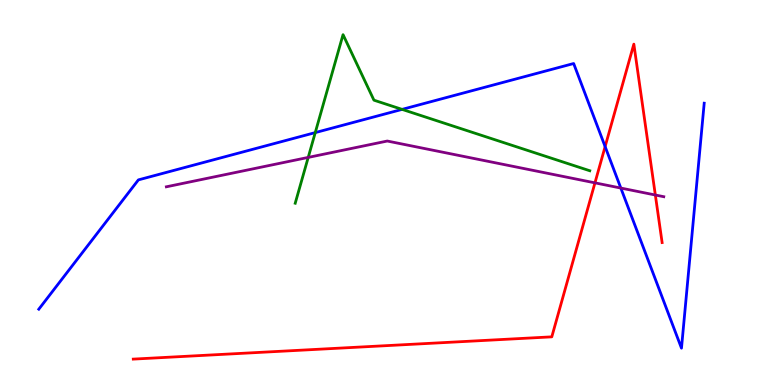[{'lines': ['blue', 'red'], 'intersections': [{'x': 7.81, 'y': 6.19}]}, {'lines': ['green', 'red'], 'intersections': []}, {'lines': ['purple', 'red'], 'intersections': [{'x': 7.68, 'y': 5.25}, {'x': 8.46, 'y': 4.93}]}, {'lines': ['blue', 'green'], 'intersections': [{'x': 4.07, 'y': 6.56}, {'x': 5.19, 'y': 7.16}]}, {'lines': ['blue', 'purple'], 'intersections': [{'x': 8.01, 'y': 5.12}]}, {'lines': ['green', 'purple'], 'intersections': [{'x': 3.98, 'y': 5.91}]}]